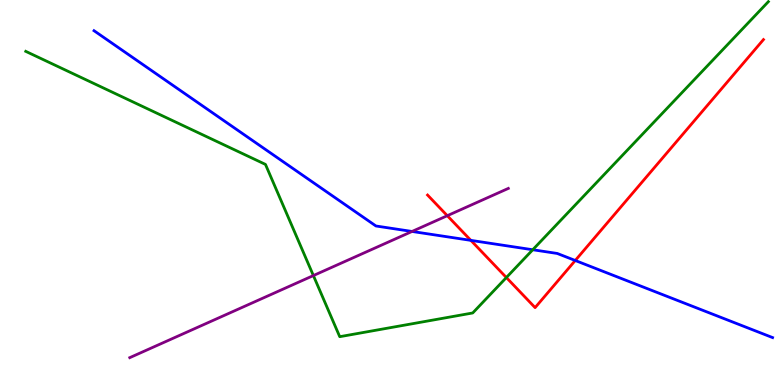[{'lines': ['blue', 'red'], 'intersections': [{'x': 6.08, 'y': 3.76}, {'x': 7.42, 'y': 3.23}]}, {'lines': ['green', 'red'], 'intersections': [{'x': 6.53, 'y': 2.79}]}, {'lines': ['purple', 'red'], 'intersections': [{'x': 5.77, 'y': 4.4}]}, {'lines': ['blue', 'green'], 'intersections': [{'x': 6.87, 'y': 3.51}]}, {'lines': ['blue', 'purple'], 'intersections': [{'x': 5.32, 'y': 3.99}]}, {'lines': ['green', 'purple'], 'intersections': [{'x': 4.04, 'y': 2.84}]}]